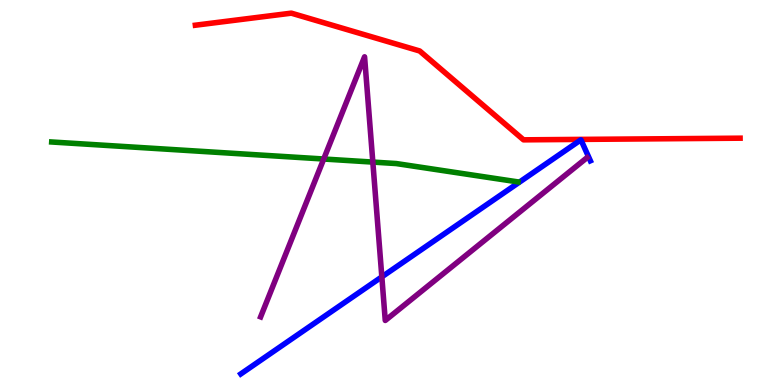[{'lines': ['blue', 'red'], 'intersections': []}, {'lines': ['green', 'red'], 'intersections': []}, {'lines': ['purple', 'red'], 'intersections': []}, {'lines': ['blue', 'green'], 'intersections': []}, {'lines': ['blue', 'purple'], 'intersections': [{'x': 4.93, 'y': 2.81}]}, {'lines': ['green', 'purple'], 'intersections': [{'x': 4.18, 'y': 5.87}, {'x': 4.81, 'y': 5.79}]}]